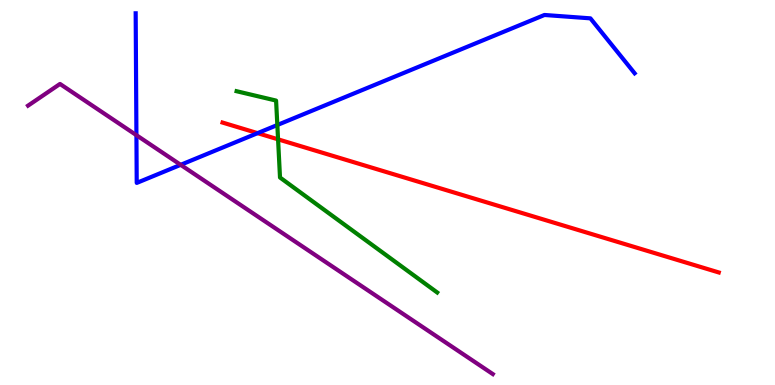[{'lines': ['blue', 'red'], 'intersections': [{'x': 3.32, 'y': 6.54}]}, {'lines': ['green', 'red'], 'intersections': [{'x': 3.59, 'y': 6.38}]}, {'lines': ['purple', 'red'], 'intersections': []}, {'lines': ['blue', 'green'], 'intersections': [{'x': 3.58, 'y': 6.75}]}, {'lines': ['blue', 'purple'], 'intersections': [{'x': 1.76, 'y': 6.49}, {'x': 2.33, 'y': 5.72}]}, {'lines': ['green', 'purple'], 'intersections': []}]